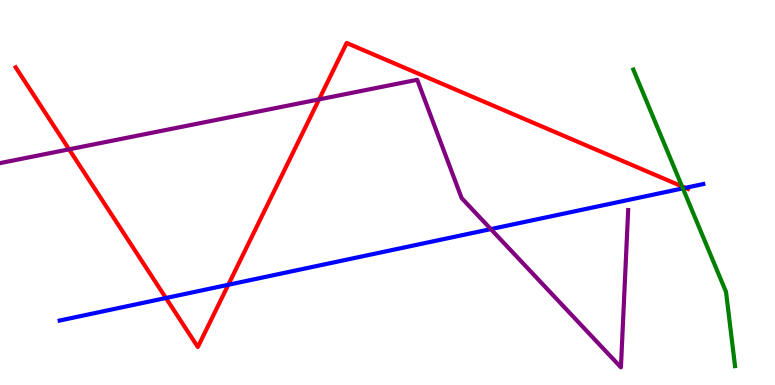[{'lines': ['blue', 'red'], 'intersections': [{'x': 2.14, 'y': 2.26}, {'x': 2.95, 'y': 2.6}, {'x': 8.84, 'y': 5.12}]}, {'lines': ['green', 'red'], 'intersections': [{'x': 8.8, 'y': 5.16}]}, {'lines': ['purple', 'red'], 'intersections': [{'x': 0.891, 'y': 6.12}, {'x': 4.12, 'y': 7.42}]}, {'lines': ['blue', 'green'], 'intersections': [{'x': 8.81, 'y': 5.11}]}, {'lines': ['blue', 'purple'], 'intersections': [{'x': 6.33, 'y': 4.05}]}, {'lines': ['green', 'purple'], 'intersections': []}]